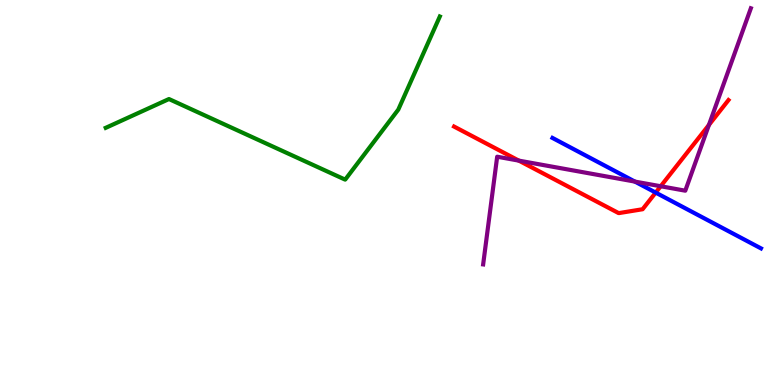[{'lines': ['blue', 'red'], 'intersections': [{'x': 8.46, 'y': 5.0}]}, {'lines': ['green', 'red'], 'intersections': []}, {'lines': ['purple', 'red'], 'intersections': [{'x': 6.69, 'y': 5.83}, {'x': 8.53, 'y': 5.16}, {'x': 9.15, 'y': 6.75}]}, {'lines': ['blue', 'green'], 'intersections': []}, {'lines': ['blue', 'purple'], 'intersections': [{'x': 8.19, 'y': 5.28}]}, {'lines': ['green', 'purple'], 'intersections': []}]